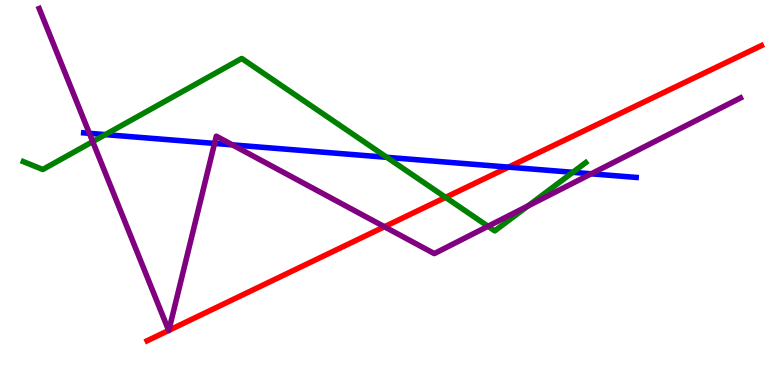[{'lines': ['blue', 'red'], 'intersections': [{'x': 6.56, 'y': 5.66}]}, {'lines': ['green', 'red'], 'intersections': [{'x': 5.75, 'y': 4.87}]}, {'lines': ['purple', 'red'], 'intersections': [{'x': 2.18, 'y': 1.42}, {'x': 2.18, 'y': 1.42}, {'x': 4.96, 'y': 4.11}]}, {'lines': ['blue', 'green'], 'intersections': [{'x': 1.36, 'y': 6.5}, {'x': 4.99, 'y': 5.91}, {'x': 7.39, 'y': 5.52}]}, {'lines': ['blue', 'purple'], 'intersections': [{'x': 1.15, 'y': 6.54}, {'x': 2.77, 'y': 6.27}, {'x': 3.0, 'y': 6.24}, {'x': 7.63, 'y': 5.49}]}, {'lines': ['green', 'purple'], 'intersections': [{'x': 1.2, 'y': 6.32}, {'x': 6.3, 'y': 4.12}, {'x': 6.81, 'y': 4.65}]}]